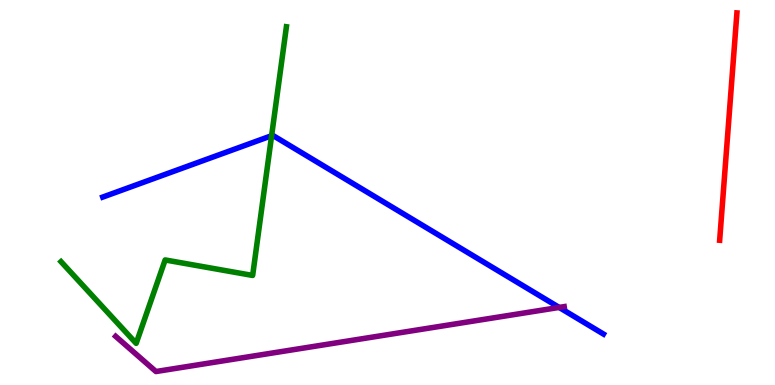[{'lines': ['blue', 'red'], 'intersections': []}, {'lines': ['green', 'red'], 'intersections': []}, {'lines': ['purple', 'red'], 'intersections': []}, {'lines': ['blue', 'green'], 'intersections': [{'x': 3.5, 'y': 6.48}]}, {'lines': ['blue', 'purple'], 'intersections': [{'x': 7.21, 'y': 2.01}]}, {'lines': ['green', 'purple'], 'intersections': []}]